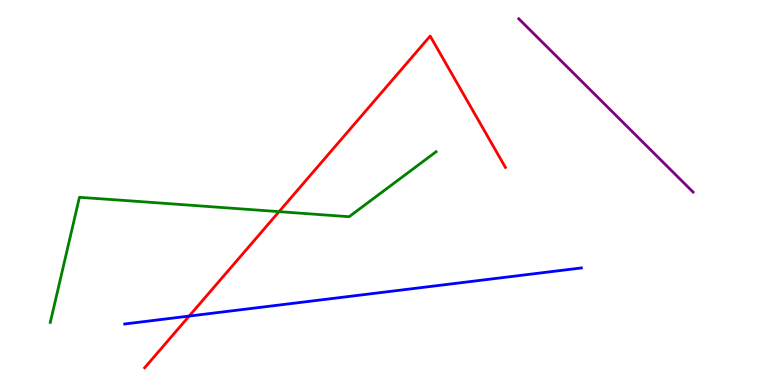[{'lines': ['blue', 'red'], 'intersections': [{'x': 2.44, 'y': 1.79}]}, {'lines': ['green', 'red'], 'intersections': [{'x': 3.6, 'y': 4.5}]}, {'lines': ['purple', 'red'], 'intersections': []}, {'lines': ['blue', 'green'], 'intersections': []}, {'lines': ['blue', 'purple'], 'intersections': []}, {'lines': ['green', 'purple'], 'intersections': []}]